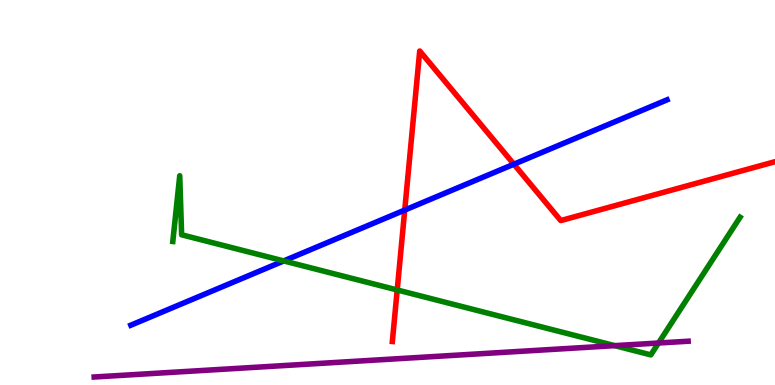[{'lines': ['blue', 'red'], 'intersections': [{'x': 5.22, 'y': 4.54}, {'x': 6.63, 'y': 5.73}]}, {'lines': ['green', 'red'], 'intersections': [{'x': 5.13, 'y': 2.47}]}, {'lines': ['purple', 'red'], 'intersections': []}, {'lines': ['blue', 'green'], 'intersections': [{'x': 3.66, 'y': 3.22}]}, {'lines': ['blue', 'purple'], 'intersections': []}, {'lines': ['green', 'purple'], 'intersections': [{'x': 7.93, 'y': 1.02}, {'x': 8.5, 'y': 1.09}]}]